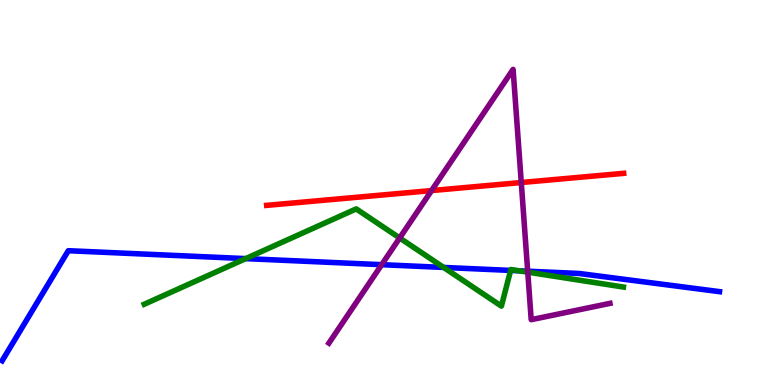[{'lines': ['blue', 'red'], 'intersections': []}, {'lines': ['green', 'red'], 'intersections': []}, {'lines': ['purple', 'red'], 'intersections': [{'x': 5.57, 'y': 5.05}, {'x': 6.73, 'y': 5.26}]}, {'lines': ['blue', 'green'], 'intersections': [{'x': 3.17, 'y': 3.28}, {'x': 5.72, 'y': 3.05}, {'x': 6.59, 'y': 2.98}, {'x': 6.7, 'y': 2.97}]}, {'lines': ['blue', 'purple'], 'intersections': [{'x': 4.93, 'y': 3.13}, {'x': 6.81, 'y': 2.96}]}, {'lines': ['green', 'purple'], 'intersections': [{'x': 5.16, 'y': 3.82}, {'x': 6.81, 'y': 2.93}]}]